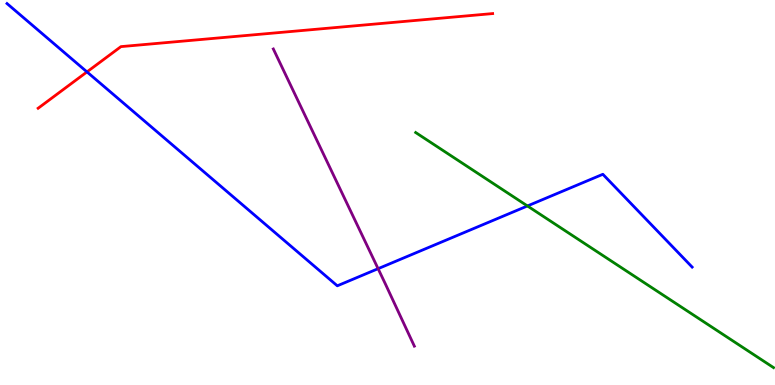[{'lines': ['blue', 'red'], 'intersections': [{'x': 1.12, 'y': 8.13}]}, {'lines': ['green', 'red'], 'intersections': []}, {'lines': ['purple', 'red'], 'intersections': []}, {'lines': ['blue', 'green'], 'intersections': [{'x': 6.81, 'y': 4.65}]}, {'lines': ['blue', 'purple'], 'intersections': [{'x': 4.88, 'y': 3.02}]}, {'lines': ['green', 'purple'], 'intersections': []}]